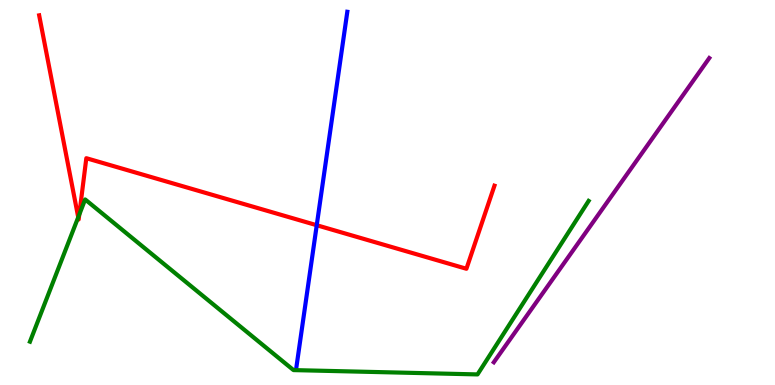[{'lines': ['blue', 'red'], 'intersections': [{'x': 4.09, 'y': 4.15}]}, {'lines': ['green', 'red'], 'intersections': [{'x': 1.01, 'y': 4.36}, {'x': 1.02, 'y': 4.43}]}, {'lines': ['purple', 'red'], 'intersections': []}, {'lines': ['blue', 'green'], 'intersections': []}, {'lines': ['blue', 'purple'], 'intersections': []}, {'lines': ['green', 'purple'], 'intersections': []}]